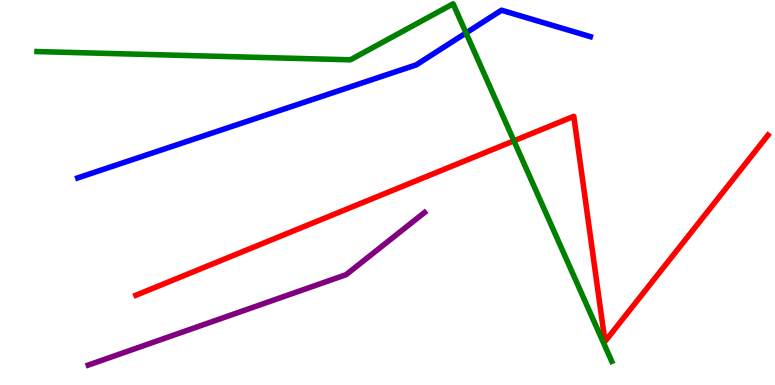[{'lines': ['blue', 'red'], 'intersections': []}, {'lines': ['green', 'red'], 'intersections': [{'x': 6.63, 'y': 6.34}]}, {'lines': ['purple', 'red'], 'intersections': []}, {'lines': ['blue', 'green'], 'intersections': [{'x': 6.01, 'y': 9.14}]}, {'lines': ['blue', 'purple'], 'intersections': []}, {'lines': ['green', 'purple'], 'intersections': []}]